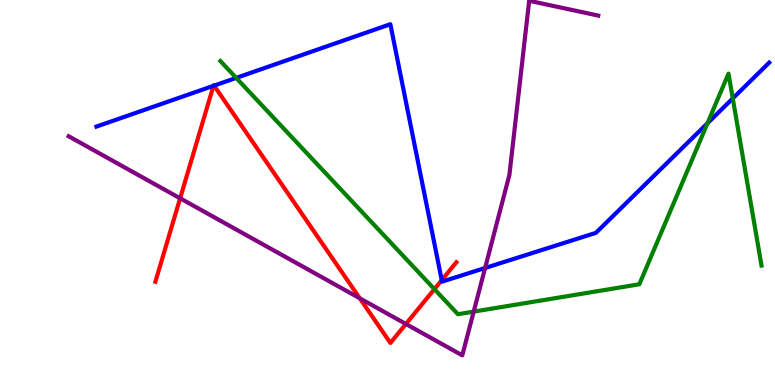[{'lines': ['blue', 'red'], 'intersections': [{'x': 2.75, 'y': 7.77}, {'x': 2.76, 'y': 7.78}, {'x': 5.7, 'y': 2.72}]}, {'lines': ['green', 'red'], 'intersections': [{'x': 5.61, 'y': 2.49}]}, {'lines': ['purple', 'red'], 'intersections': [{'x': 2.32, 'y': 4.85}, {'x': 4.64, 'y': 2.25}, {'x': 5.24, 'y': 1.59}]}, {'lines': ['blue', 'green'], 'intersections': [{'x': 3.05, 'y': 7.98}, {'x': 9.13, 'y': 6.8}, {'x': 9.46, 'y': 7.44}]}, {'lines': ['blue', 'purple'], 'intersections': [{'x': 6.26, 'y': 3.04}]}, {'lines': ['green', 'purple'], 'intersections': [{'x': 6.11, 'y': 1.91}]}]